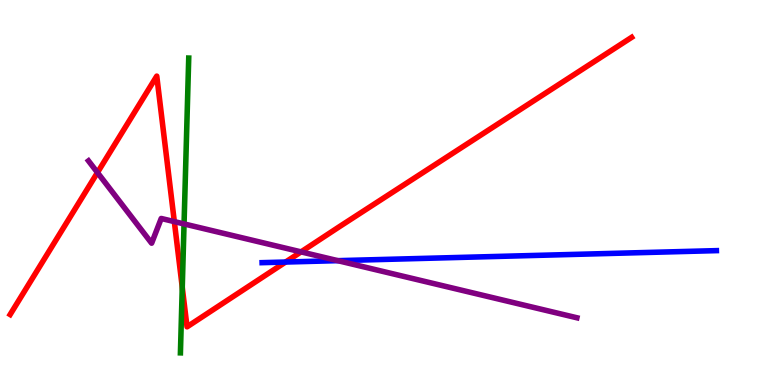[{'lines': ['blue', 'red'], 'intersections': [{'x': 3.69, 'y': 3.19}]}, {'lines': ['green', 'red'], 'intersections': [{'x': 2.35, 'y': 2.54}]}, {'lines': ['purple', 'red'], 'intersections': [{'x': 1.26, 'y': 5.52}, {'x': 2.25, 'y': 4.24}, {'x': 3.88, 'y': 3.46}]}, {'lines': ['blue', 'green'], 'intersections': []}, {'lines': ['blue', 'purple'], 'intersections': [{'x': 4.36, 'y': 3.23}]}, {'lines': ['green', 'purple'], 'intersections': [{'x': 2.37, 'y': 4.18}]}]